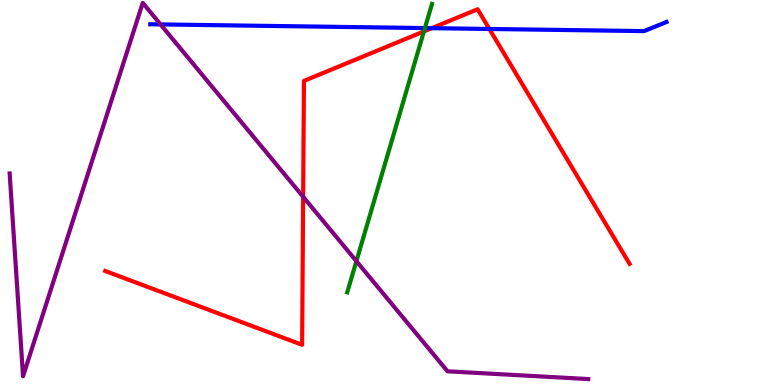[{'lines': ['blue', 'red'], 'intersections': [{'x': 5.57, 'y': 9.27}, {'x': 6.31, 'y': 9.25}]}, {'lines': ['green', 'red'], 'intersections': [{'x': 5.47, 'y': 9.18}]}, {'lines': ['purple', 'red'], 'intersections': [{'x': 3.91, 'y': 4.89}]}, {'lines': ['blue', 'green'], 'intersections': [{'x': 5.48, 'y': 9.27}]}, {'lines': ['blue', 'purple'], 'intersections': [{'x': 2.07, 'y': 9.37}]}, {'lines': ['green', 'purple'], 'intersections': [{'x': 4.6, 'y': 3.22}]}]